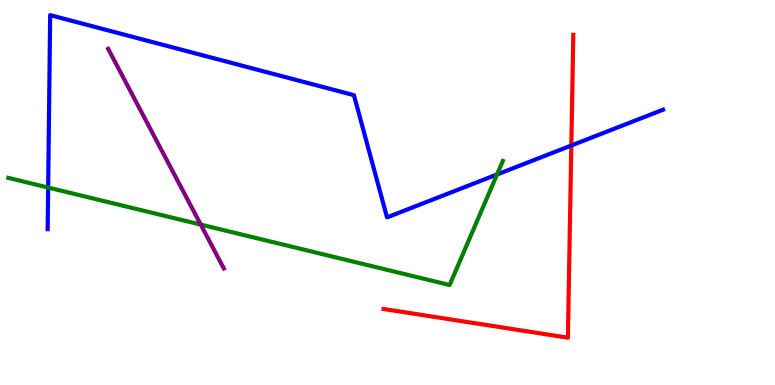[{'lines': ['blue', 'red'], 'intersections': [{'x': 7.37, 'y': 6.22}]}, {'lines': ['green', 'red'], 'intersections': []}, {'lines': ['purple', 'red'], 'intersections': []}, {'lines': ['blue', 'green'], 'intersections': [{'x': 0.621, 'y': 5.13}, {'x': 6.41, 'y': 5.47}]}, {'lines': ['blue', 'purple'], 'intersections': []}, {'lines': ['green', 'purple'], 'intersections': [{'x': 2.59, 'y': 4.17}]}]